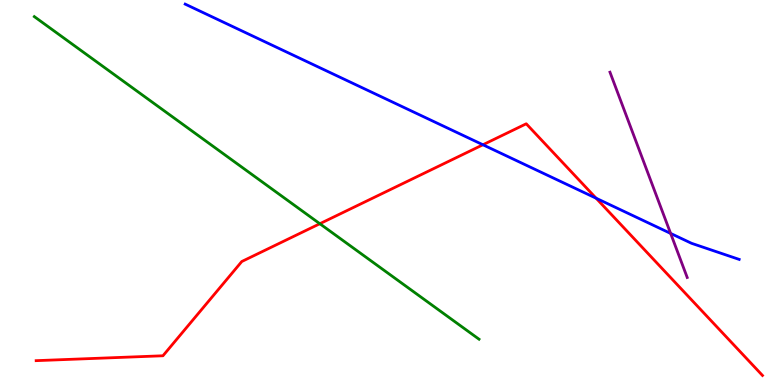[{'lines': ['blue', 'red'], 'intersections': [{'x': 6.23, 'y': 6.24}, {'x': 7.69, 'y': 4.85}]}, {'lines': ['green', 'red'], 'intersections': [{'x': 4.13, 'y': 4.19}]}, {'lines': ['purple', 'red'], 'intersections': []}, {'lines': ['blue', 'green'], 'intersections': []}, {'lines': ['blue', 'purple'], 'intersections': [{'x': 8.65, 'y': 3.94}]}, {'lines': ['green', 'purple'], 'intersections': []}]